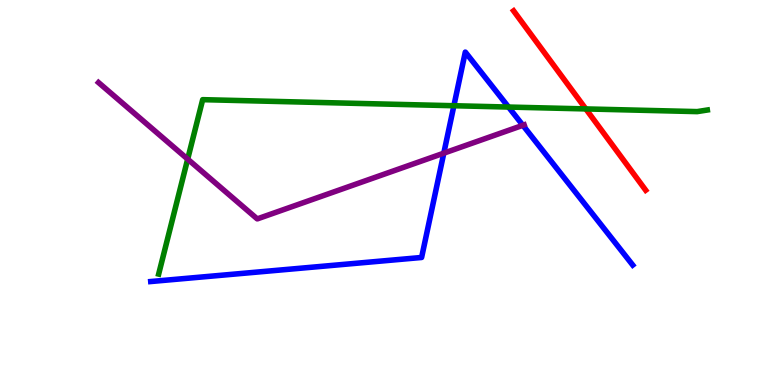[{'lines': ['blue', 'red'], 'intersections': []}, {'lines': ['green', 'red'], 'intersections': [{'x': 7.56, 'y': 7.17}]}, {'lines': ['purple', 'red'], 'intersections': []}, {'lines': ['blue', 'green'], 'intersections': [{'x': 5.86, 'y': 7.25}, {'x': 6.56, 'y': 7.22}]}, {'lines': ['blue', 'purple'], 'intersections': [{'x': 5.73, 'y': 6.02}, {'x': 6.75, 'y': 6.75}]}, {'lines': ['green', 'purple'], 'intersections': [{'x': 2.42, 'y': 5.87}]}]